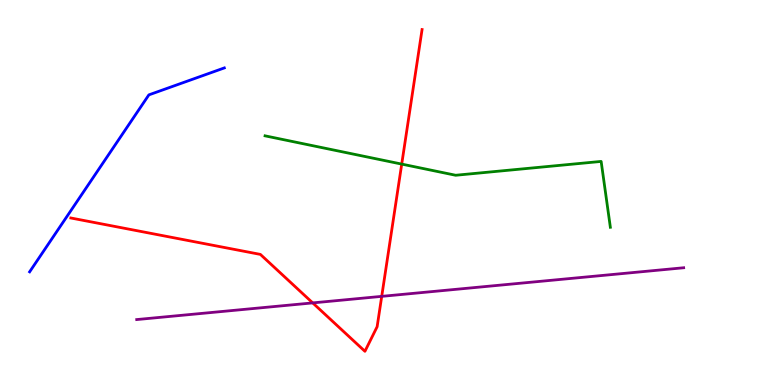[{'lines': ['blue', 'red'], 'intersections': []}, {'lines': ['green', 'red'], 'intersections': [{'x': 5.18, 'y': 5.74}]}, {'lines': ['purple', 'red'], 'intersections': [{'x': 4.03, 'y': 2.13}, {'x': 4.93, 'y': 2.3}]}, {'lines': ['blue', 'green'], 'intersections': []}, {'lines': ['blue', 'purple'], 'intersections': []}, {'lines': ['green', 'purple'], 'intersections': []}]